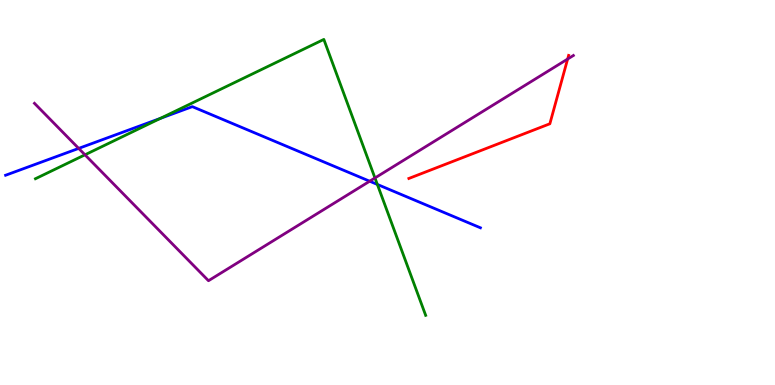[{'lines': ['blue', 'red'], 'intersections': []}, {'lines': ['green', 'red'], 'intersections': []}, {'lines': ['purple', 'red'], 'intersections': [{'x': 7.32, 'y': 8.47}]}, {'lines': ['blue', 'green'], 'intersections': [{'x': 2.07, 'y': 6.93}, {'x': 4.87, 'y': 5.21}]}, {'lines': ['blue', 'purple'], 'intersections': [{'x': 1.02, 'y': 6.15}, {'x': 4.77, 'y': 5.29}]}, {'lines': ['green', 'purple'], 'intersections': [{'x': 1.1, 'y': 5.98}, {'x': 4.84, 'y': 5.38}]}]